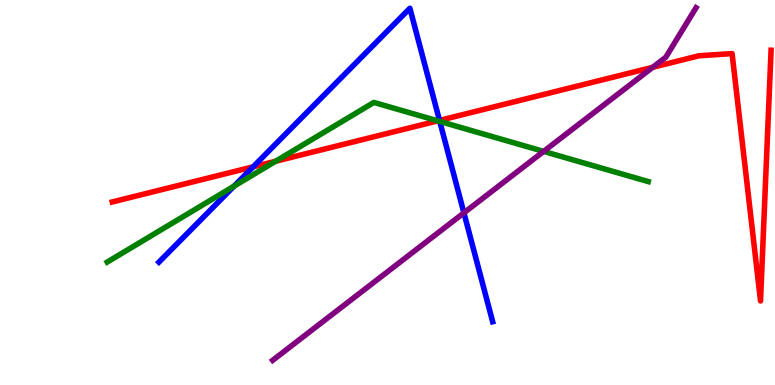[{'lines': ['blue', 'red'], 'intersections': [{'x': 3.27, 'y': 5.67}, {'x': 5.67, 'y': 6.87}]}, {'lines': ['green', 'red'], 'intersections': [{'x': 3.56, 'y': 5.81}, {'x': 5.65, 'y': 6.86}]}, {'lines': ['purple', 'red'], 'intersections': [{'x': 8.42, 'y': 8.25}]}, {'lines': ['blue', 'green'], 'intersections': [{'x': 3.02, 'y': 5.16}, {'x': 5.67, 'y': 6.85}]}, {'lines': ['blue', 'purple'], 'intersections': [{'x': 5.99, 'y': 4.47}]}, {'lines': ['green', 'purple'], 'intersections': [{'x': 7.01, 'y': 6.07}]}]